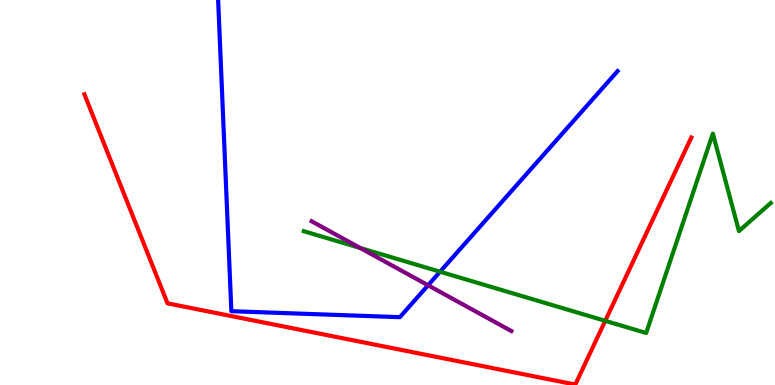[{'lines': ['blue', 'red'], 'intersections': []}, {'lines': ['green', 'red'], 'intersections': [{'x': 7.81, 'y': 1.67}]}, {'lines': ['purple', 'red'], 'intersections': []}, {'lines': ['blue', 'green'], 'intersections': [{'x': 5.68, 'y': 2.94}]}, {'lines': ['blue', 'purple'], 'intersections': [{'x': 5.52, 'y': 2.59}]}, {'lines': ['green', 'purple'], 'intersections': [{'x': 4.65, 'y': 3.56}]}]